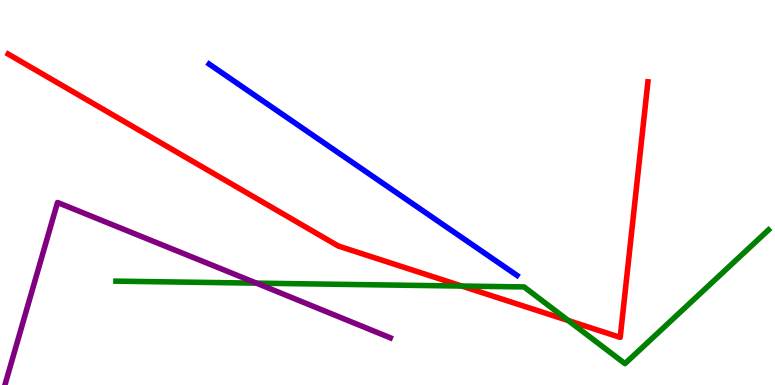[{'lines': ['blue', 'red'], 'intersections': []}, {'lines': ['green', 'red'], 'intersections': [{'x': 5.96, 'y': 2.57}, {'x': 7.33, 'y': 1.67}]}, {'lines': ['purple', 'red'], 'intersections': []}, {'lines': ['blue', 'green'], 'intersections': []}, {'lines': ['blue', 'purple'], 'intersections': []}, {'lines': ['green', 'purple'], 'intersections': [{'x': 3.31, 'y': 2.65}]}]